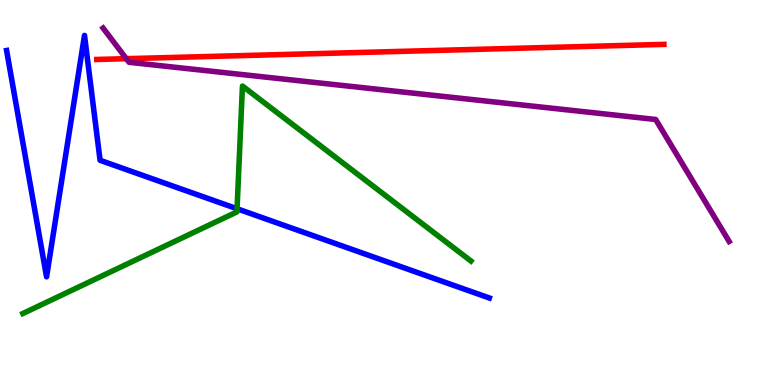[{'lines': ['blue', 'red'], 'intersections': []}, {'lines': ['green', 'red'], 'intersections': []}, {'lines': ['purple', 'red'], 'intersections': [{'x': 1.63, 'y': 8.48}]}, {'lines': ['blue', 'green'], 'intersections': [{'x': 3.06, 'y': 4.58}]}, {'lines': ['blue', 'purple'], 'intersections': []}, {'lines': ['green', 'purple'], 'intersections': []}]